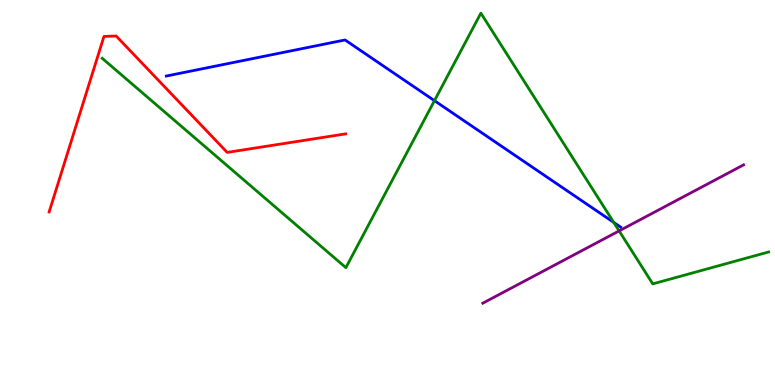[{'lines': ['blue', 'red'], 'intersections': []}, {'lines': ['green', 'red'], 'intersections': []}, {'lines': ['purple', 'red'], 'intersections': []}, {'lines': ['blue', 'green'], 'intersections': [{'x': 5.61, 'y': 7.39}, {'x': 7.92, 'y': 4.22}]}, {'lines': ['blue', 'purple'], 'intersections': []}, {'lines': ['green', 'purple'], 'intersections': [{'x': 7.99, 'y': 4.0}]}]